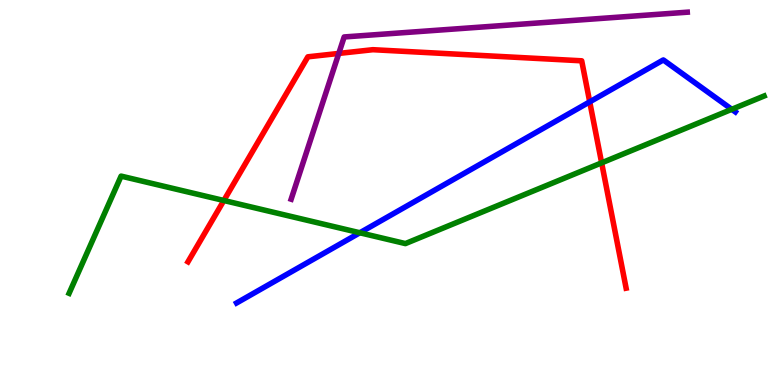[{'lines': ['blue', 'red'], 'intersections': [{'x': 7.61, 'y': 7.35}]}, {'lines': ['green', 'red'], 'intersections': [{'x': 2.89, 'y': 4.79}, {'x': 7.76, 'y': 5.77}]}, {'lines': ['purple', 'red'], 'intersections': [{'x': 4.37, 'y': 8.61}]}, {'lines': ['blue', 'green'], 'intersections': [{'x': 4.64, 'y': 3.95}, {'x': 9.44, 'y': 7.16}]}, {'lines': ['blue', 'purple'], 'intersections': []}, {'lines': ['green', 'purple'], 'intersections': []}]